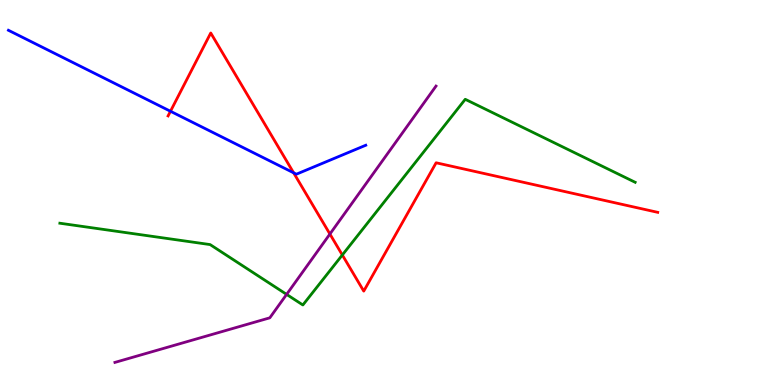[{'lines': ['blue', 'red'], 'intersections': [{'x': 2.2, 'y': 7.11}, {'x': 3.79, 'y': 5.51}]}, {'lines': ['green', 'red'], 'intersections': [{'x': 4.42, 'y': 3.38}]}, {'lines': ['purple', 'red'], 'intersections': [{'x': 4.26, 'y': 3.92}]}, {'lines': ['blue', 'green'], 'intersections': []}, {'lines': ['blue', 'purple'], 'intersections': []}, {'lines': ['green', 'purple'], 'intersections': [{'x': 3.7, 'y': 2.35}]}]